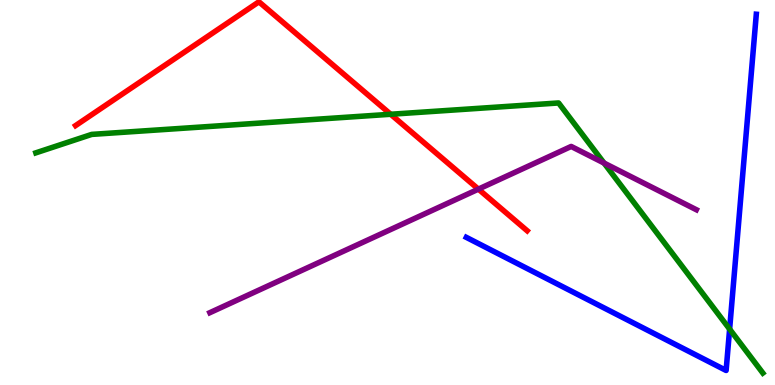[{'lines': ['blue', 'red'], 'intersections': []}, {'lines': ['green', 'red'], 'intersections': [{'x': 5.04, 'y': 7.03}]}, {'lines': ['purple', 'red'], 'intersections': [{'x': 6.17, 'y': 5.09}]}, {'lines': ['blue', 'green'], 'intersections': [{'x': 9.41, 'y': 1.45}]}, {'lines': ['blue', 'purple'], 'intersections': []}, {'lines': ['green', 'purple'], 'intersections': [{'x': 7.79, 'y': 5.76}]}]